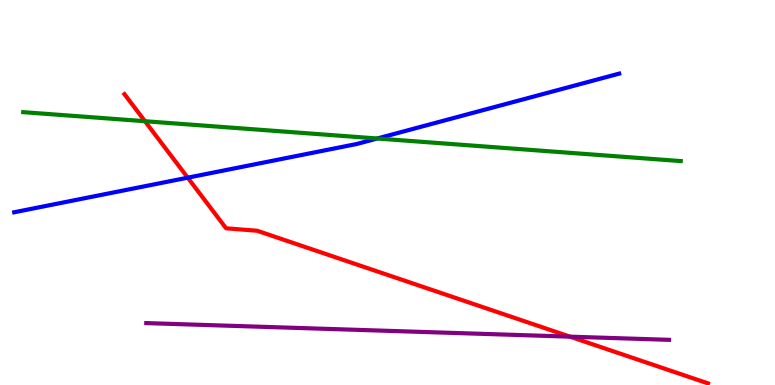[{'lines': ['blue', 'red'], 'intersections': [{'x': 2.42, 'y': 5.38}]}, {'lines': ['green', 'red'], 'intersections': [{'x': 1.87, 'y': 6.85}]}, {'lines': ['purple', 'red'], 'intersections': [{'x': 7.36, 'y': 1.26}]}, {'lines': ['blue', 'green'], 'intersections': [{'x': 4.87, 'y': 6.4}]}, {'lines': ['blue', 'purple'], 'intersections': []}, {'lines': ['green', 'purple'], 'intersections': []}]